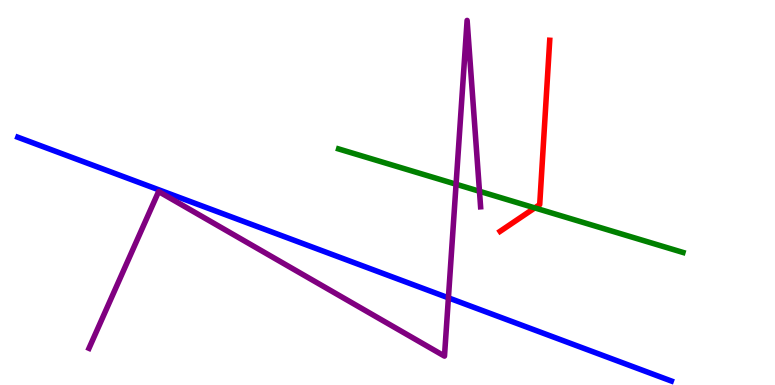[{'lines': ['blue', 'red'], 'intersections': []}, {'lines': ['green', 'red'], 'intersections': [{'x': 6.9, 'y': 4.6}]}, {'lines': ['purple', 'red'], 'intersections': []}, {'lines': ['blue', 'green'], 'intersections': []}, {'lines': ['blue', 'purple'], 'intersections': [{'x': 5.79, 'y': 2.26}]}, {'lines': ['green', 'purple'], 'intersections': [{'x': 5.88, 'y': 5.21}, {'x': 6.19, 'y': 5.03}]}]